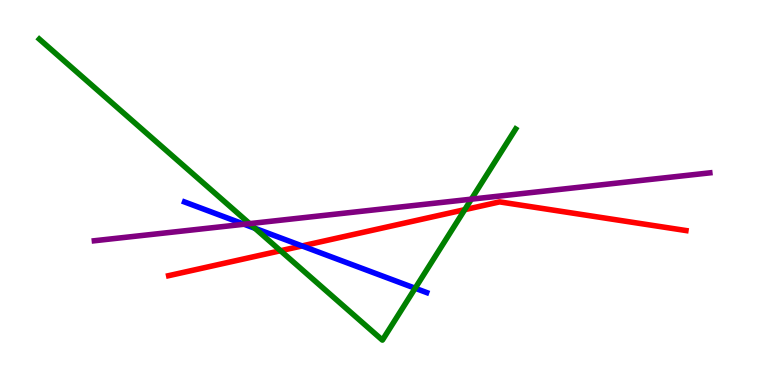[{'lines': ['blue', 'red'], 'intersections': [{'x': 3.9, 'y': 3.61}]}, {'lines': ['green', 'red'], 'intersections': [{'x': 3.62, 'y': 3.49}, {'x': 6.0, 'y': 4.55}]}, {'lines': ['purple', 'red'], 'intersections': []}, {'lines': ['blue', 'green'], 'intersections': [{'x': 3.29, 'y': 4.07}, {'x': 5.36, 'y': 2.51}]}, {'lines': ['blue', 'purple'], 'intersections': [{'x': 3.15, 'y': 4.18}]}, {'lines': ['green', 'purple'], 'intersections': [{'x': 3.22, 'y': 4.19}, {'x': 6.08, 'y': 4.83}]}]